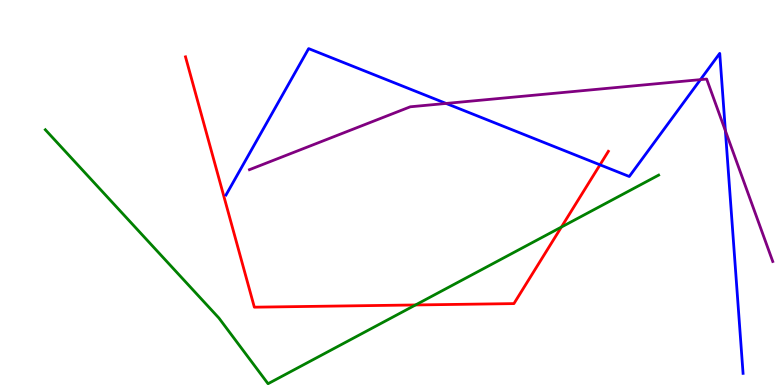[{'lines': ['blue', 'red'], 'intersections': [{'x': 7.74, 'y': 5.72}]}, {'lines': ['green', 'red'], 'intersections': [{'x': 5.36, 'y': 2.08}, {'x': 7.24, 'y': 4.1}]}, {'lines': ['purple', 'red'], 'intersections': []}, {'lines': ['blue', 'green'], 'intersections': []}, {'lines': ['blue', 'purple'], 'intersections': [{'x': 5.76, 'y': 7.31}, {'x': 9.04, 'y': 7.93}, {'x': 9.36, 'y': 6.6}]}, {'lines': ['green', 'purple'], 'intersections': []}]